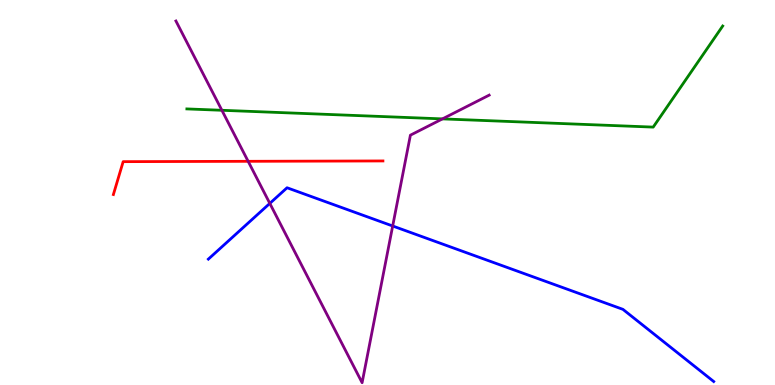[{'lines': ['blue', 'red'], 'intersections': []}, {'lines': ['green', 'red'], 'intersections': []}, {'lines': ['purple', 'red'], 'intersections': [{'x': 3.2, 'y': 5.81}]}, {'lines': ['blue', 'green'], 'intersections': []}, {'lines': ['blue', 'purple'], 'intersections': [{'x': 3.48, 'y': 4.72}, {'x': 5.07, 'y': 4.13}]}, {'lines': ['green', 'purple'], 'intersections': [{'x': 2.86, 'y': 7.14}, {'x': 5.71, 'y': 6.91}]}]